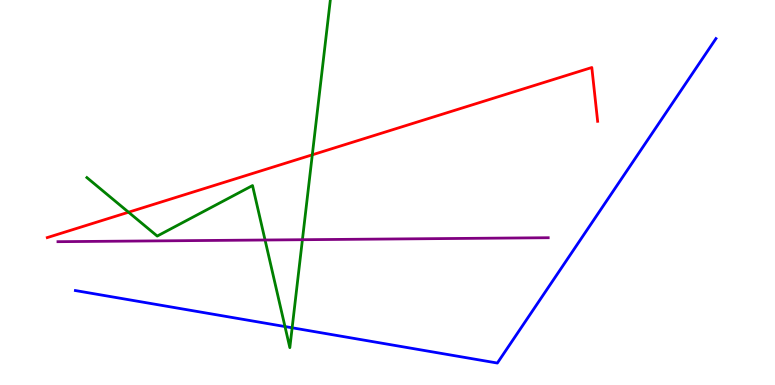[{'lines': ['blue', 'red'], 'intersections': []}, {'lines': ['green', 'red'], 'intersections': [{'x': 1.66, 'y': 4.49}, {'x': 4.03, 'y': 5.98}]}, {'lines': ['purple', 'red'], 'intersections': []}, {'lines': ['blue', 'green'], 'intersections': [{'x': 3.68, 'y': 1.52}, {'x': 3.77, 'y': 1.49}]}, {'lines': ['blue', 'purple'], 'intersections': []}, {'lines': ['green', 'purple'], 'intersections': [{'x': 3.42, 'y': 3.77}, {'x': 3.9, 'y': 3.77}]}]